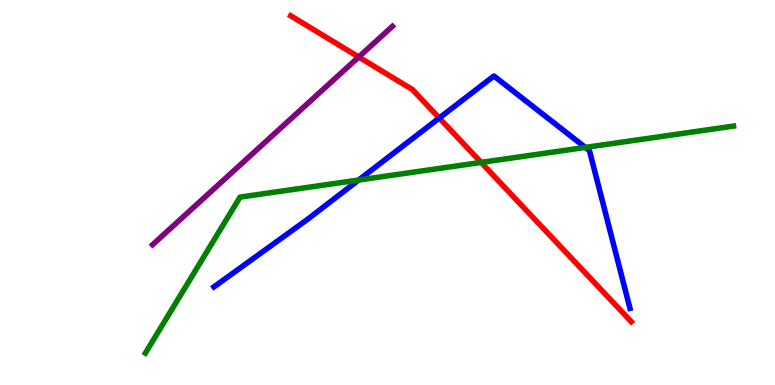[{'lines': ['blue', 'red'], 'intersections': [{'x': 5.67, 'y': 6.93}]}, {'lines': ['green', 'red'], 'intersections': [{'x': 6.21, 'y': 5.78}]}, {'lines': ['purple', 'red'], 'intersections': [{'x': 4.63, 'y': 8.52}]}, {'lines': ['blue', 'green'], 'intersections': [{'x': 4.63, 'y': 5.32}, {'x': 7.55, 'y': 6.17}]}, {'lines': ['blue', 'purple'], 'intersections': []}, {'lines': ['green', 'purple'], 'intersections': []}]